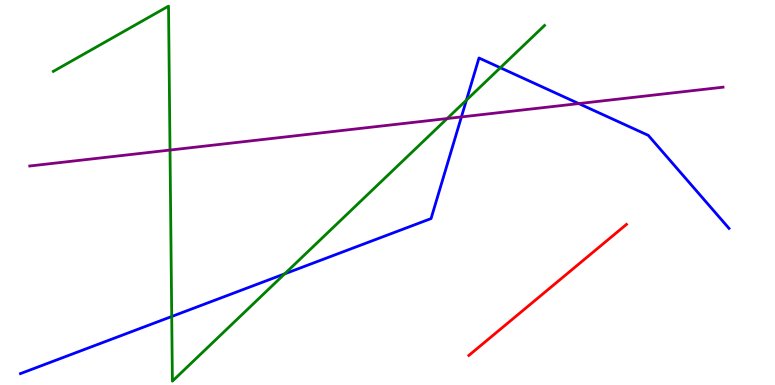[{'lines': ['blue', 'red'], 'intersections': []}, {'lines': ['green', 'red'], 'intersections': []}, {'lines': ['purple', 'red'], 'intersections': []}, {'lines': ['blue', 'green'], 'intersections': [{'x': 2.22, 'y': 1.78}, {'x': 3.67, 'y': 2.89}, {'x': 6.02, 'y': 7.4}, {'x': 6.46, 'y': 8.24}]}, {'lines': ['blue', 'purple'], 'intersections': [{'x': 5.95, 'y': 6.96}, {'x': 7.47, 'y': 7.31}]}, {'lines': ['green', 'purple'], 'intersections': [{'x': 2.19, 'y': 6.1}, {'x': 5.77, 'y': 6.92}]}]